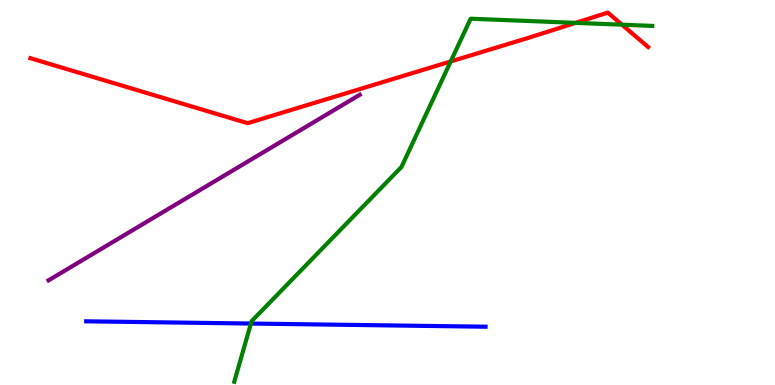[{'lines': ['blue', 'red'], 'intersections': []}, {'lines': ['green', 'red'], 'intersections': [{'x': 5.82, 'y': 8.4}, {'x': 7.43, 'y': 9.41}, {'x': 8.03, 'y': 9.36}]}, {'lines': ['purple', 'red'], 'intersections': []}, {'lines': ['blue', 'green'], 'intersections': [{'x': 3.24, 'y': 1.6}]}, {'lines': ['blue', 'purple'], 'intersections': []}, {'lines': ['green', 'purple'], 'intersections': []}]